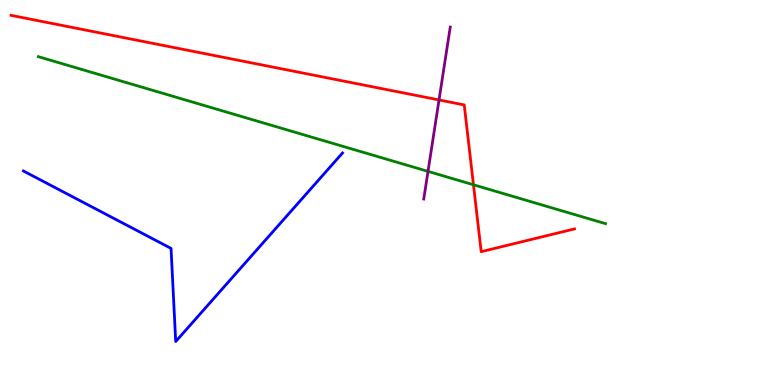[{'lines': ['blue', 'red'], 'intersections': []}, {'lines': ['green', 'red'], 'intersections': [{'x': 6.11, 'y': 5.2}]}, {'lines': ['purple', 'red'], 'intersections': [{'x': 5.66, 'y': 7.4}]}, {'lines': ['blue', 'green'], 'intersections': []}, {'lines': ['blue', 'purple'], 'intersections': []}, {'lines': ['green', 'purple'], 'intersections': [{'x': 5.52, 'y': 5.55}]}]